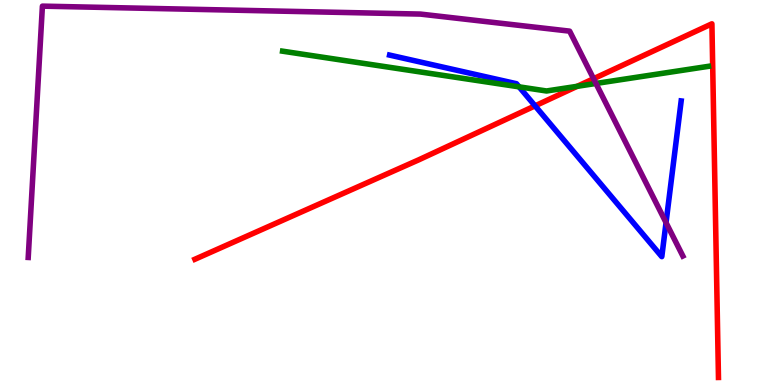[{'lines': ['blue', 'red'], 'intersections': [{'x': 6.9, 'y': 7.25}]}, {'lines': ['green', 'red'], 'intersections': [{'x': 7.45, 'y': 7.76}]}, {'lines': ['purple', 'red'], 'intersections': [{'x': 7.66, 'y': 7.96}]}, {'lines': ['blue', 'green'], 'intersections': [{'x': 6.7, 'y': 7.74}]}, {'lines': ['blue', 'purple'], 'intersections': [{'x': 8.59, 'y': 4.22}]}, {'lines': ['green', 'purple'], 'intersections': [{'x': 7.69, 'y': 7.83}]}]